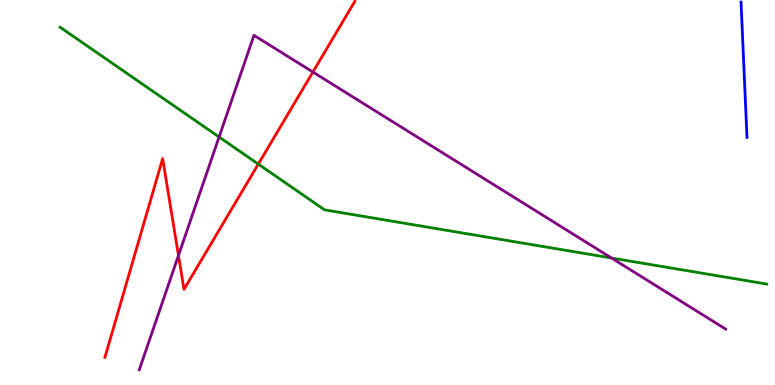[{'lines': ['blue', 'red'], 'intersections': []}, {'lines': ['green', 'red'], 'intersections': [{'x': 3.33, 'y': 5.74}]}, {'lines': ['purple', 'red'], 'intersections': [{'x': 2.3, 'y': 3.37}, {'x': 4.04, 'y': 8.13}]}, {'lines': ['blue', 'green'], 'intersections': []}, {'lines': ['blue', 'purple'], 'intersections': []}, {'lines': ['green', 'purple'], 'intersections': [{'x': 2.83, 'y': 6.44}, {'x': 7.89, 'y': 3.3}]}]